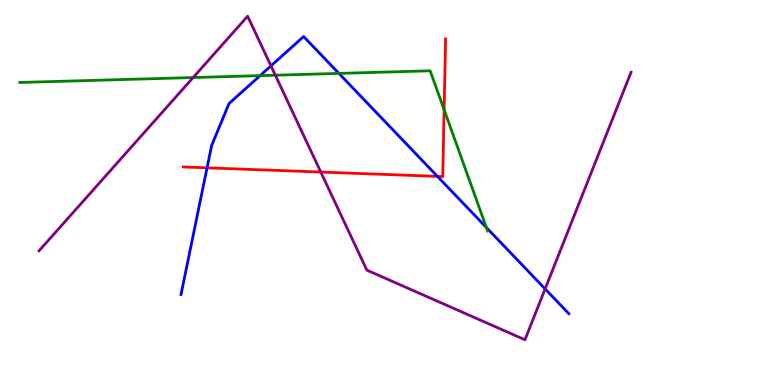[{'lines': ['blue', 'red'], 'intersections': [{'x': 2.67, 'y': 5.64}, {'x': 5.64, 'y': 5.42}]}, {'lines': ['green', 'red'], 'intersections': [{'x': 5.73, 'y': 7.15}]}, {'lines': ['purple', 'red'], 'intersections': [{'x': 4.14, 'y': 5.53}]}, {'lines': ['blue', 'green'], 'intersections': [{'x': 3.36, 'y': 8.04}, {'x': 4.37, 'y': 8.09}, {'x': 6.28, 'y': 4.09}]}, {'lines': ['blue', 'purple'], 'intersections': [{'x': 3.5, 'y': 8.29}, {'x': 7.03, 'y': 2.5}]}, {'lines': ['green', 'purple'], 'intersections': [{'x': 2.49, 'y': 7.99}, {'x': 3.55, 'y': 8.05}]}]